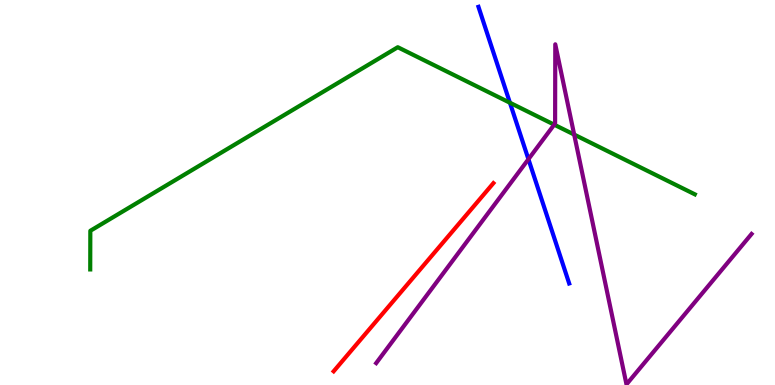[{'lines': ['blue', 'red'], 'intersections': []}, {'lines': ['green', 'red'], 'intersections': []}, {'lines': ['purple', 'red'], 'intersections': []}, {'lines': ['blue', 'green'], 'intersections': [{'x': 6.58, 'y': 7.33}]}, {'lines': ['blue', 'purple'], 'intersections': [{'x': 6.82, 'y': 5.87}]}, {'lines': ['green', 'purple'], 'intersections': [{'x': 7.15, 'y': 6.76}, {'x': 7.41, 'y': 6.5}]}]